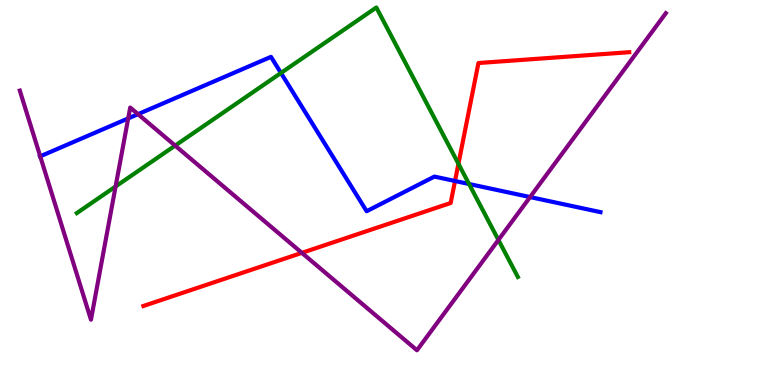[{'lines': ['blue', 'red'], 'intersections': [{'x': 5.87, 'y': 5.3}]}, {'lines': ['green', 'red'], 'intersections': [{'x': 5.92, 'y': 5.75}]}, {'lines': ['purple', 'red'], 'intersections': [{'x': 3.9, 'y': 3.43}]}, {'lines': ['blue', 'green'], 'intersections': [{'x': 3.63, 'y': 8.1}, {'x': 6.05, 'y': 5.22}]}, {'lines': ['blue', 'purple'], 'intersections': [{'x': 0.519, 'y': 5.94}, {'x': 1.65, 'y': 6.92}, {'x': 1.78, 'y': 7.03}, {'x': 6.84, 'y': 4.88}]}, {'lines': ['green', 'purple'], 'intersections': [{'x': 1.49, 'y': 5.16}, {'x': 2.26, 'y': 6.22}, {'x': 6.43, 'y': 3.77}]}]